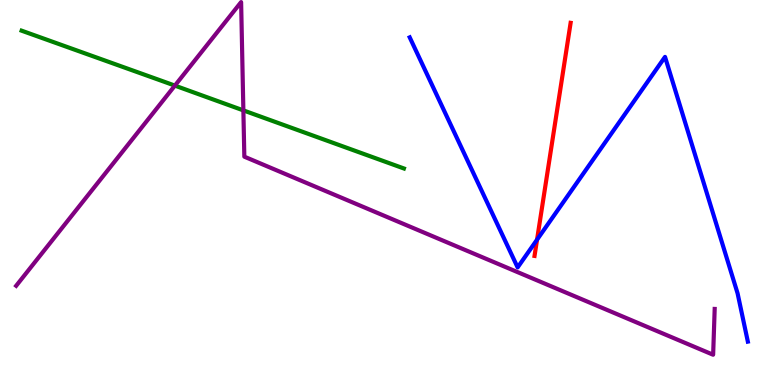[{'lines': ['blue', 'red'], 'intersections': [{'x': 6.93, 'y': 3.77}]}, {'lines': ['green', 'red'], 'intersections': []}, {'lines': ['purple', 'red'], 'intersections': []}, {'lines': ['blue', 'green'], 'intersections': []}, {'lines': ['blue', 'purple'], 'intersections': []}, {'lines': ['green', 'purple'], 'intersections': [{'x': 2.26, 'y': 7.78}, {'x': 3.14, 'y': 7.13}]}]